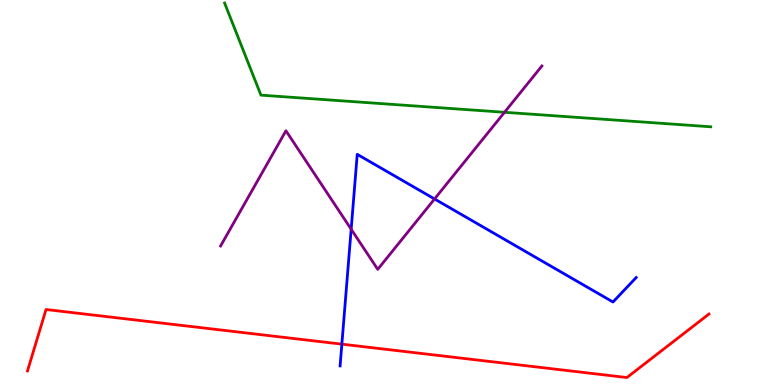[{'lines': ['blue', 'red'], 'intersections': [{'x': 4.41, 'y': 1.06}]}, {'lines': ['green', 'red'], 'intersections': []}, {'lines': ['purple', 'red'], 'intersections': []}, {'lines': ['blue', 'green'], 'intersections': []}, {'lines': ['blue', 'purple'], 'intersections': [{'x': 4.53, 'y': 4.05}, {'x': 5.61, 'y': 4.83}]}, {'lines': ['green', 'purple'], 'intersections': [{'x': 6.51, 'y': 7.08}]}]